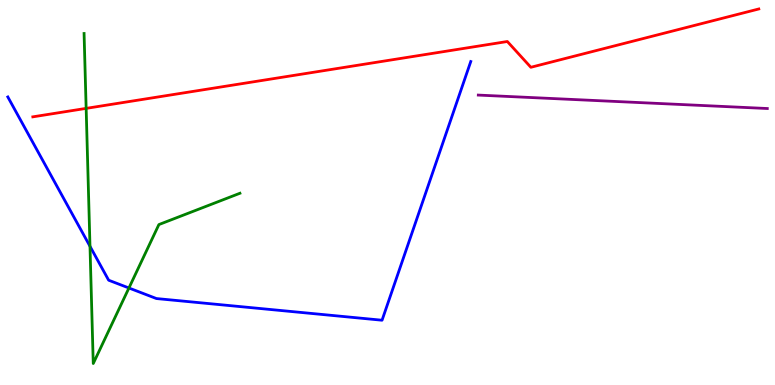[{'lines': ['blue', 'red'], 'intersections': []}, {'lines': ['green', 'red'], 'intersections': [{'x': 1.11, 'y': 7.18}]}, {'lines': ['purple', 'red'], 'intersections': []}, {'lines': ['blue', 'green'], 'intersections': [{'x': 1.16, 'y': 3.6}, {'x': 1.66, 'y': 2.52}]}, {'lines': ['blue', 'purple'], 'intersections': []}, {'lines': ['green', 'purple'], 'intersections': []}]